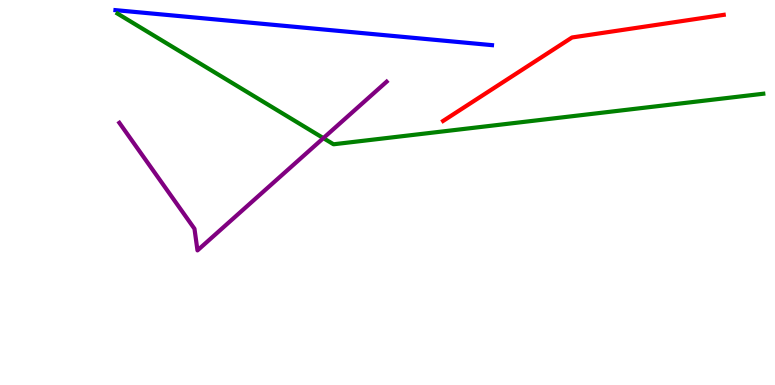[{'lines': ['blue', 'red'], 'intersections': []}, {'lines': ['green', 'red'], 'intersections': []}, {'lines': ['purple', 'red'], 'intersections': []}, {'lines': ['blue', 'green'], 'intersections': []}, {'lines': ['blue', 'purple'], 'intersections': []}, {'lines': ['green', 'purple'], 'intersections': [{'x': 4.17, 'y': 6.41}]}]